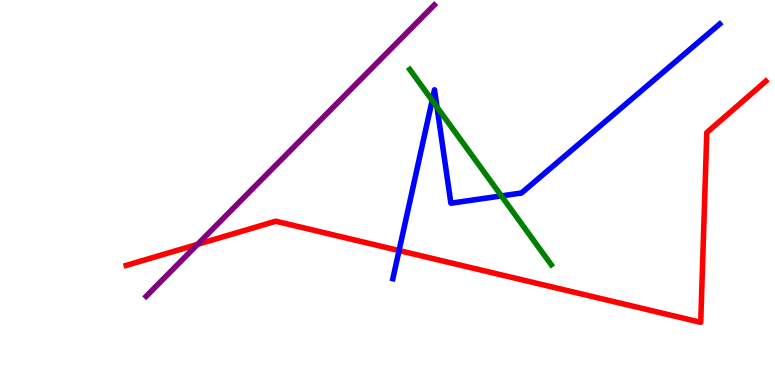[{'lines': ['blue', 'red'], 'intersections': [{'x': 5.15, 'y': 3.49}]}, {'lines': ['green', 'red'], 'intersections': []}, {'lines': ['purple', 'red'], 'intersections': [{'x': 2.55, 'y': 3.65}]}, {'lines': ['blue', 'green'], 'intersections': [{'x': 5.58, 'y': 7.39}, {'x': 5.64, 'y': 7.22}, {'x': 6.47, 'y': 4.91}]}, {'lines': ['blue', 'purple'], 'intersections': []}, {'lines': ['green', 'purple'], 'intersections': []}]